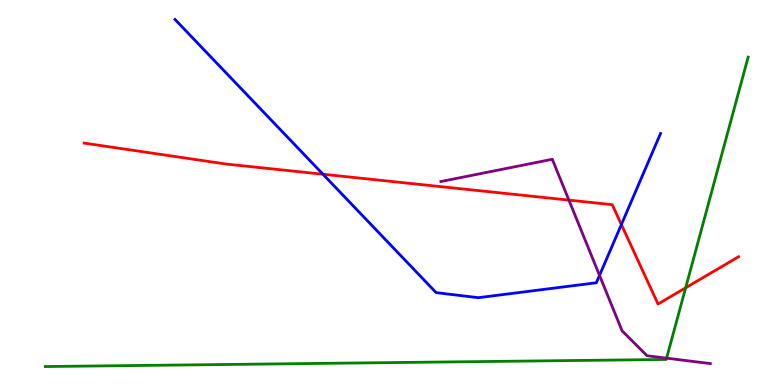[{'lines': ['blue', 'red'], 'intersections': [{'x': 4.17, 'y': 5.47}, {'x': 8.02, 'y': 4.17}]}, {'lines': ['green', 'red'], 'intersections': [{'x': 8.85, 'y': 2.52}]}, {'lines': ['purple', 'red'], 'intersections': [{'x': 7.34, 'y': 4.8}]}, {'lines': ['blue', 'green'], 'intersections': []}, {'lines': ['blue', 'purple'], 'intersections': [{'x': 7.74, 'y': 2.85}]}, {'lines': ['green', 'purple'], 'intersections': [{'x': 8.6, 'y': 0.697}]}]